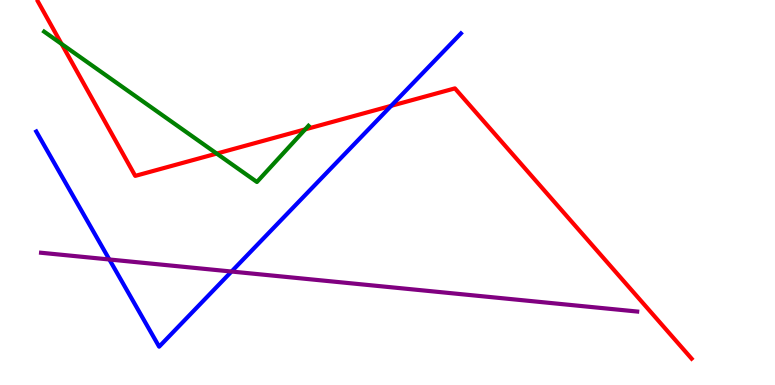[{'lines': ['blue', 'red'], 'intersections': [{'x': 5.05, 'y': 7.25}]}, {'lines': ['green', 'red'], 'intersections': [{'x': 0.795, 'y': 8.86}, {'x': 2.8, 'y': 6.01}, {'x': 3.94, 'y': 6.64}]}, {'lines': ['purple', 'red'], 'intersections': []}, {'lines': ['blue', 'green'], 'intersections': []}, {'lines': ['blue', 'purple'], 'intersections': [{'x': 1.41, 'y': 3.26}, {'x': 2.99, 'y': 2.95}]}, {'lines': ['green', 'purple'], 'intersections': []}]